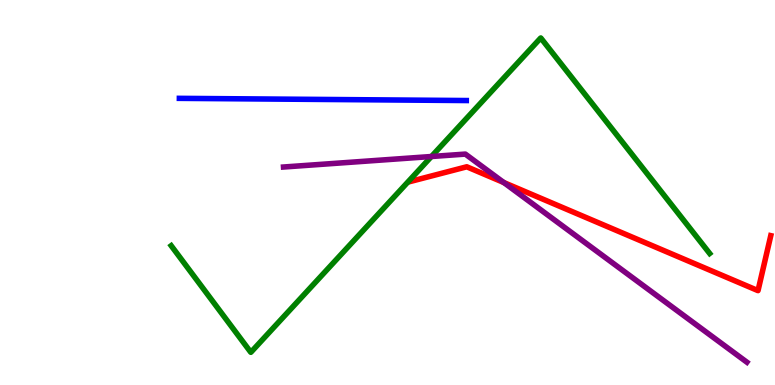[{'lines': ['blue', 'red'], 'intersections': []}, {'lines': ['green', 'red'], 'intersections': []}, {'lines': ['purple', 'red'], 'intersections': [{'x': 6.5, 'y': 5.26}]}, {'lines': ['blue', 'green'], 'intersections': []}, {'lines': ['blue', 'purple'], 'intersections': []}, {'lines': ['green', 'purple'], 'intersections': [{'x': 5.57, 'y': 5.93}]}]